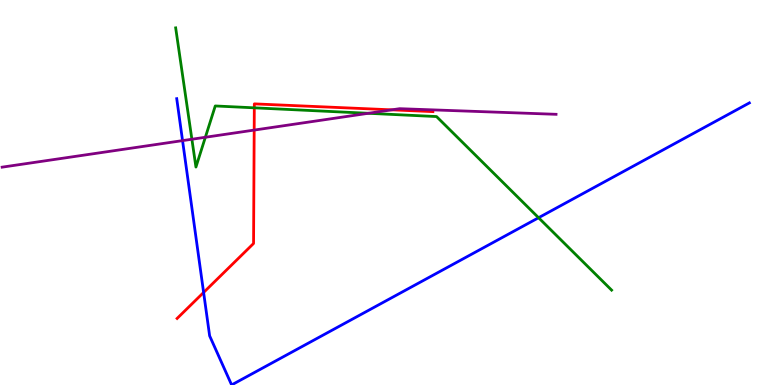[{'lines': ['blue', 'red'], 'intersections': [{'x': 2.63, 'y': 2.4}]}, {'lines': ['green', 'red'], 'intersections': [{'x': 3.28, 'y': 7.2}]}, {'lines': ['purple', 'red'], 'intersections': [{'x': 3.28, 'y': 6.62}, {'x': 5.06, 'y': 7.15}]}, {'lines': ['blue', 'green'], 'intersections': [{'x': 6.95, 'y': 4.34}]}, {'lines': ['blue', 'purple'], 'intersections': [{'x': 2.36, 'y': 6.35}]}, {'lines': ['green', 'purple'], 'intersections': [{'x': 2.48, 'y': 6.38}, {'x': 2.65, 'y': 6.43}, {'x': 4.75, 'y': 7.06}]}]